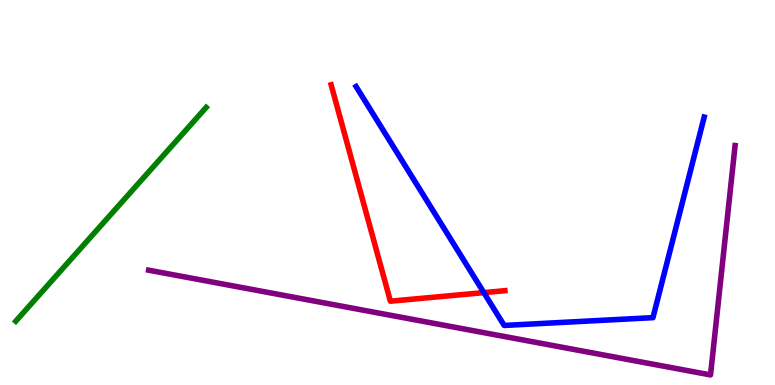[{'lines': ['blue', 'red'], 'intersections': [{'x': 6.24, 'y': 2.4}]}, {'lines': ['green', 'red'], 'intersections': []}, {'lines': ['purple', 'red'], 'intersections': []}, {'lines': ['blue', 'green'], 'intersections': []}, {'lines': ['blue', 'purple'], 'intersections': []}, {'lines': ['green', 'purple'], 'intersections': []}]